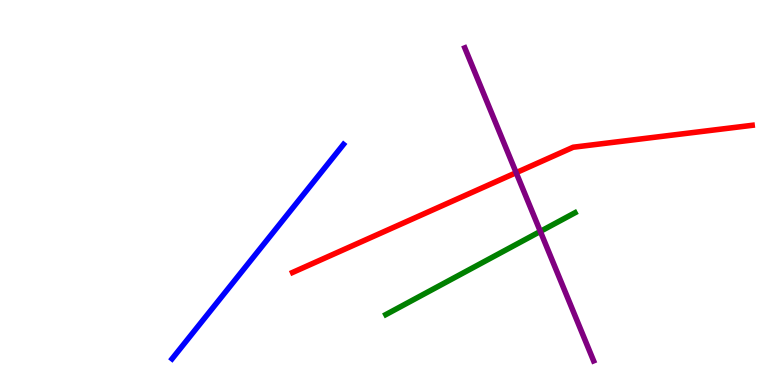[{'lines': ['blue', 'red'], 'intersections': []}, {'lines': ['green', 'red'], 'intersections': []}, {'lines': ['purple', 'red'], 'intersections': [{'x': 6.66, 'y': 5.51}]}, {'lines': ['blue', 'green'], 'intersections': []}, {'lines': ['blue', 'purple'], 'intersections': []}, {'lines': ['green', 'purple'], 'intersections': [{'x': 6.97, 'y': 3.99}]}]